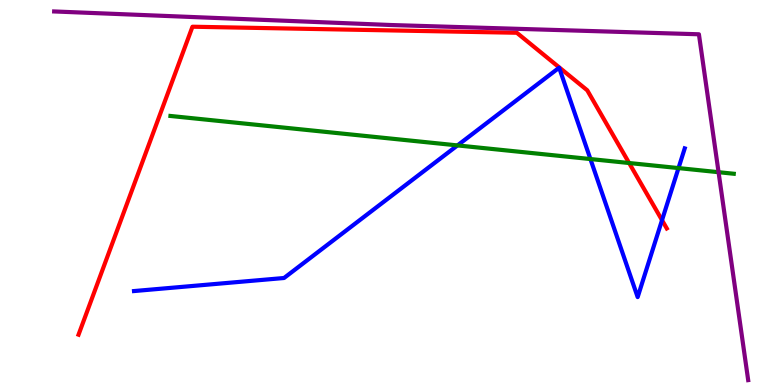[{'lines': ['blue', 'red'], 'intersections': [{'x': 8.54, 'y': 4.28}]}, {'lines': ['green', 'red'], 'intersections': [{'x': 8.12, 'y': 5.77}]}, {'lines': ['purple', 'red'], 'intersections': []}, {'lines': ['blue', 'green'], 'intersections': [{'x': 5.9, 'y': 6.22}, {'x': 7.62, 'y': 5.87}, {'x': 8.75, 'y': 5.63}]}, {'lines': ['blue', 'purple'], 'intersections': []}, {'lines': ['green', 'purple'], 'intersections': [{'x': 9.27, 'y': 5.53}]}]